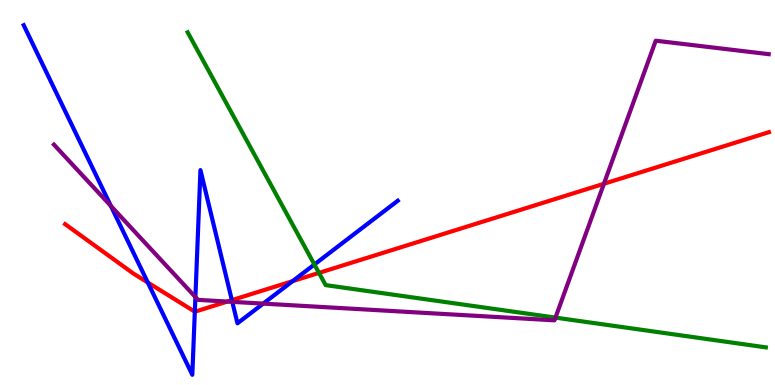[{'lines': ['blue', 'red'], 'intersections': [{'x': 1.91, 'y': 2.66}, {'x': 2.51, 'y': 1.9}, {'x': 2.99, 'y': 2.2}, {'x': 3.78, 'y': 2.7}]}, {'lines': ['green', 'red'], 'intersections': [{'x': 4.12, 'y': 2.91}]}, {'lines': ['purple', 'red'], 'intersections': [{'x': 2.93, 'y': 2.17}, {'x': 7.79, 'y': 5.23}]}, {'lines': ['blue', 'green'], 'intersections': [{'x': 4.06, 'y': 3.13}]}, {'lines': ['blue', 'purple'], 'intersections': [{'x': 1.43, 'y': 4.65}, {'x': 2.52, 'y': 2.29}, {'x': 3.0, 'y': 2.16}, {'x': 3.4, 'y': 2.11}]}, {'lines': ['green', 'purple'], 'intersections': [{'x': 7.17, 'y': 1.75}]}]